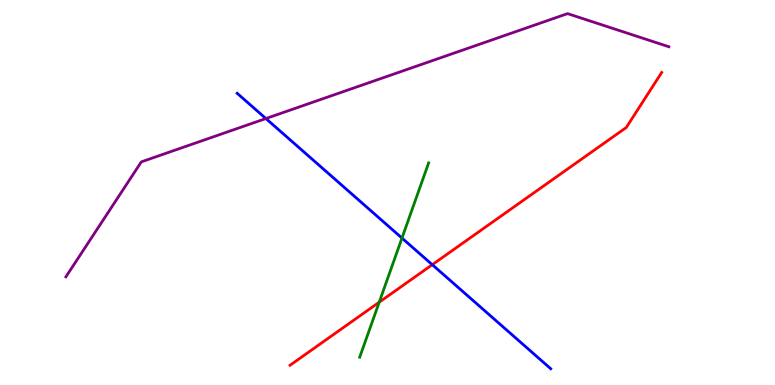[{'lines': ['blue', 'red'], 'intersections': [{'x': 5.58, 'y': 3.12}]}, {'lines': ['green', 'red'], 'intersections': [{'x': 4.89, 'y': 2.15}]}, {'lines': ['purple', 'red'], 'intersections': []}, {'lines': ['blue', 'green'], 'intersections': [{'x': 5.19, 'y': 3.82}]}, {'lines': ['blue', 'purple'], 'intersections': [{'x': 3.43, 'y': 6.92}]}, {'lines': ['green', 'purple'], 'intersections': []}]